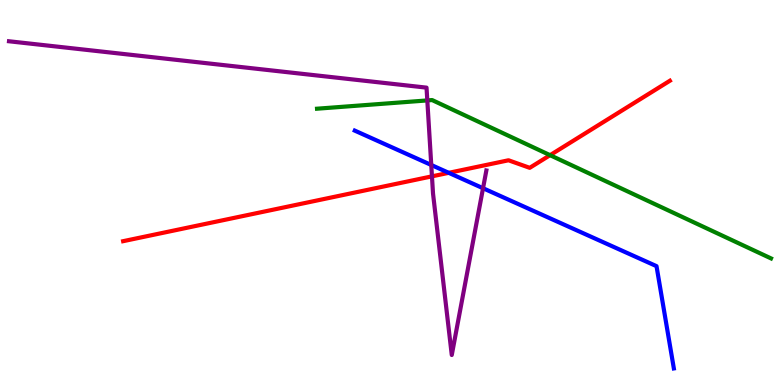[{'lines': ['blue', 'red'], 'intersections': [{'x': 5.79, 'y': 5.51}]}, {'lines': ['green', 'red'], 'intersections': [{'x': 7.1, 'y': 5.97}]}, {'lines': ['purple', 'red'], 'intersections': [{'x': 5.57, 'y': 5.42}]}, {'lines': ['blue', 'green'], 'intersections': []}, {'lines': ['blue', 'purple'], 'intersections': [{'x': 5.56, 'y': 5.71}, {'x': 6.23, 'y': 5.11}]}, {'lines': ['green', 'purple'], 'intersections': [{'x': 5.51, 'y': 7.39}]}]